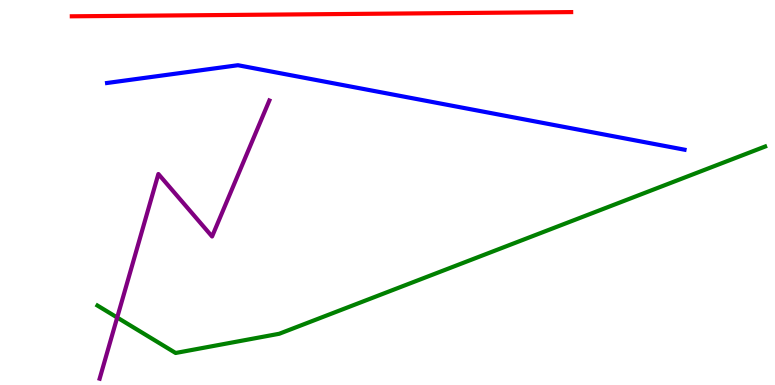[{'lines': ['blue', 'red'], 'intersections': []}, {'lines': ['green', 'red'], 'intersections': []}, {'lines': ['purple', 'red'], 'intersections': []}, {'lines': ['blue', 'green'], 'intersections': []}, {'lines': ['blue', 'purple'], 'intersections': []}, {'lines': ['green', 'purple'], 'intersections': [{'x': 1.51, 'y': 1.75}]}]